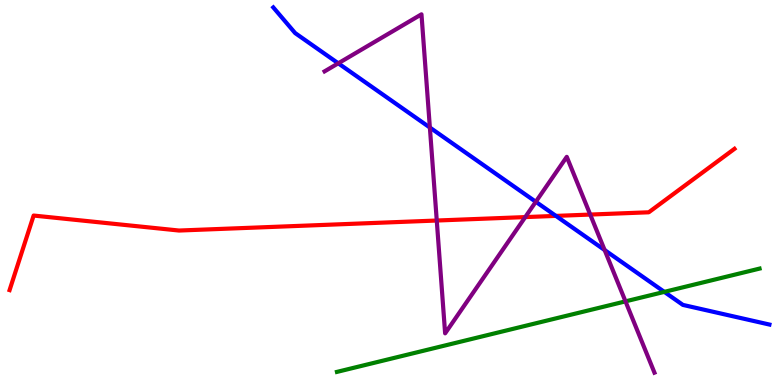[{'lines': ['blue', 'red'], 'intersections': [{'x': 7.17, 'y': 4.39}]}, {'lines': ['green', 'red'], 'intersections': []}, {'lines': ['purple', 'red'], 'intersections': [{'x': 5.64, 'y': 4.27}, {'x': 6.78, 'y': 4.36}, {'x': 7.62, 'y': 4.43}]}, {'lines': ['blue', 'green'], 'intersections': [{'x': 8.57, 'y': 2.42}]}, {'lines': ['blue', 'purple'], 'intersections': [{'x': 4.36, 'y': 8.36}, {'x': 5.55, 'y': 6.69}, {'x': 6.91, 'y': 4.76}, {'x': 7.8, 'y': 3.51}]}, {'lines': ['green', 'purple'], 'intersections': [{'x': 8.07, 'y': 2.17}]}]